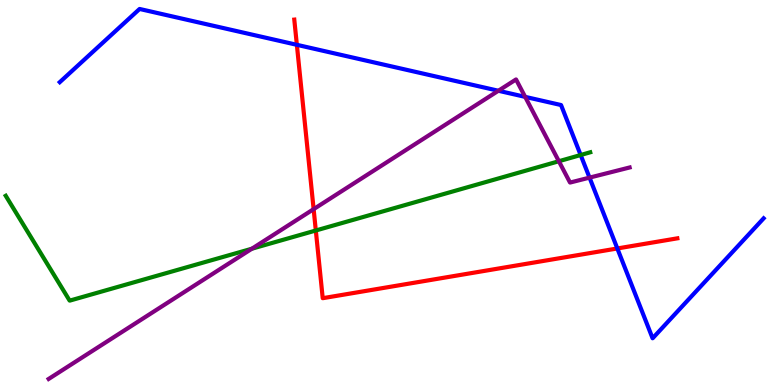[{'lines': ['blue', 'red'], 'intersections': [{'x': 3.83, 'y': 8.84}, {'x': 7.97, 'y': 3.55}]}, {'lines': ['green', 'red'], 'intersections': [{'x': 4.08, 'y': 4.01}]}, {'lines': ['purple', 'red'], 'intersections': [{'x': 4.05, 'y': 4.57}]}, {'lines': ['blue', 'green'], 'intersections': [{'x': 7.49, 'y': 5.97}]}, {'lines': ['blue', 'purple'], 'intersections': [{'x': 6.43, 'y': 7.64}, {'x': 6.78, 'y': 7.48}, {'x': 7.61, 'y': 5.39}]}, {'lines': ['green', 'purple'], 'intersections': [{'x': 3.25, 'y': 3.54}, {'x': 7.21, 'y': 5.81}]}]